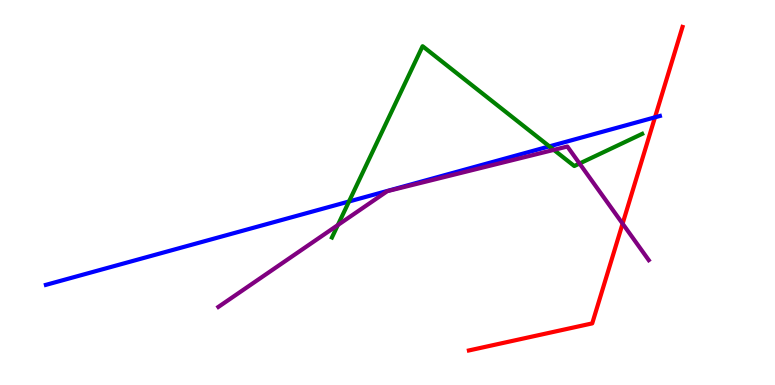[{'lines': ['blue', 'red'], 'intersections': [{'x': 8.45, 'y': 6.95}]}, {'lines': ['green', 'red'], 'intersections': []}, {'lines': ['purple', 'red'], 'intersections': [{'x': 8.03, 'y': 4.19}]}, {'lines': ['blue', 'green'], 'intersections': [{'x': 4.5, 'y': 4.77}, {'x': 7.09, 'y': 6.2}]}, {'lines': ['blue', 'purple'], 'intersections': []}, {'lines': ['green', 'purple'], 'intersections': [{'x': 4.36, 'y': 4.15}, {'x': 7.15, 'y': 6.11}, {'x': 7.48, 'y': 5.75}]}]